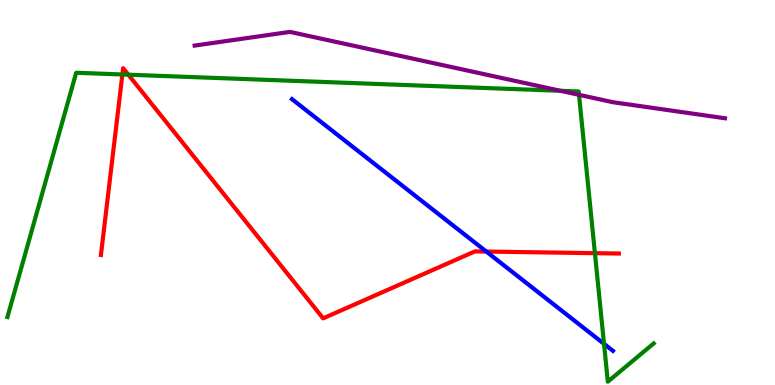[{'lines': ['blue', 'red'], 'intersections': [{'x': 6.28, 'y': 3.47}]}, {'lines': ['green', 'red'], 'intersections': [{'x': 1.58, 'y': 8.07}, {'x': 1.66, 'y': 8.06}, {'x': 7.68, 'y': 3.42}]}, {'lines': ['purple', 'red'], 'intersections': []}, {'lines': ['blue', 'green'], 'intersections': [{'x': 7.79, 'y': 1.07}]}, {'lines': ['blue', 'purple'], 'intersections': []}, {'lines': ['green', 'purple'], 'intersections': [{'x': 7.23, 'y': 7.64}, {'x': 7.47, 'y': 7.54}]}]